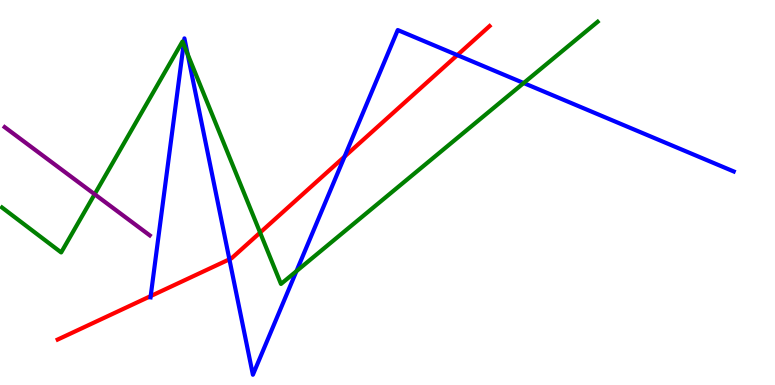[{'lines': ['blue', 'red'], 'intersections': [{'x': 1.94, 'y': 2.31}, {'x': 2.96, 'y': 3.26}, {'x': 4.45, 'y': 5.93}, {'x': 5.9, 'y': 8.57}]}, {'lines': ['green', 'red'], 'intersections': [{'x': 3.36, 'y': 3.96}]}, {'lines': ['purple', 'red'], 'intersections': []}, {'lines': ['blue', 'green'], 'intersections': [{'x': 2.37, 'y': 8.85}, {'x': 2.42, 'y': 8.6}, {'x': 3.82, 'y': 2.96}, {'x': 6.76, 'y': 7.84}]}, {'lines': ['blue', 'purple'], 'intersections': []}, {'lines': ['green', 'purple'], 'intersections': [{'x': 1.22, 'y': 4.95}]}]